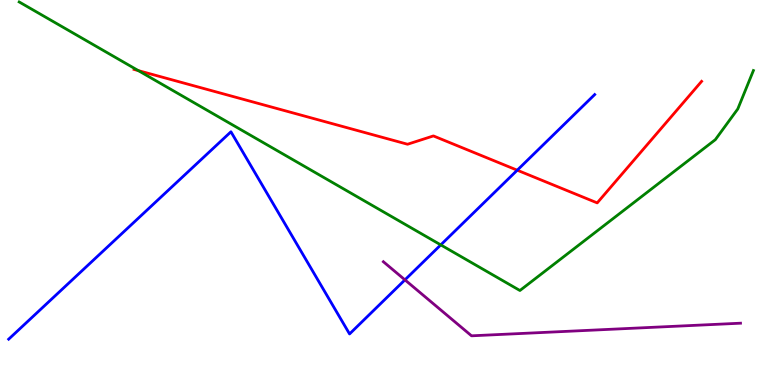[{'lines': ['blue', 'red'], 'intersections': [{'x': 6.67, 'y': 5.58}]}, {'lines': ['green', 'red'], 'intersections': [{'x': 1.79, 'y': 8.17}]}, {'lines': ['purple', 'red'], 'intersections': []}, {'lines': ['blue', 'green'], 'intersections': [{'x': 5.69, 'y': 3.64}]}, {'lines': ['blue', 'purple'], 'intersections': [{'x': 5.23, 'y': 2.73}]}, {'lines': ['green', 'purple'], 'intersections': []}]